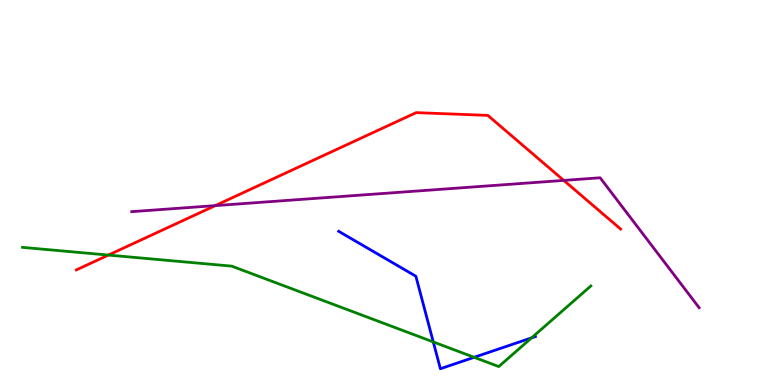[{'lines': ['blue', 'red'], 'intersections': []}, {'lines': ['green', 'red'], 'intersections': [{'x': 1.4, 'y': 3.37}]}, {'lines': ['purple', 'red'], 'intersections': [{'x': 2.78, 'y': 4.66}, {'x': 7.27, 'y': 5.31}]}, {'lines': ['blue', 'green'], 'intersections': [{'x': 5.59, 'y': 1.12}, {'x': 6.12, 'y': 0.719}, {'x': 6.86, 'y': 1.22}]}, {'lines': ['blue', 'purple'], 'intersections': []}, {'lines': ['green', 'purple'], 'intersections': []}]